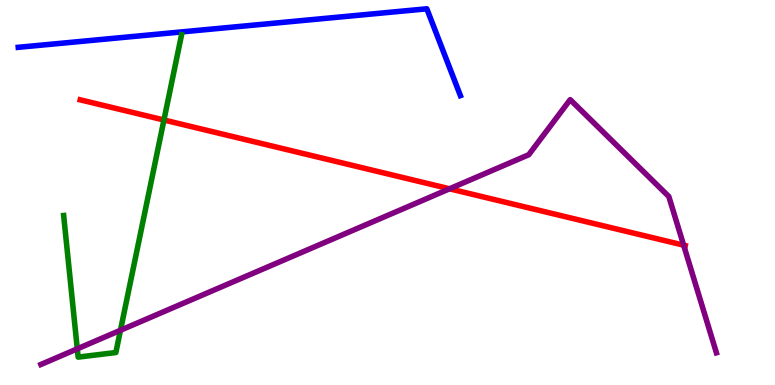[{'lines': ['blue', 'red'], 'intersections': []}, {'lines': ['green', 'red'], 'intersections': [{'x': 2.12, 'y': 6.88}]}, {'lines': ['purple', 'red'], 'intersections': [{'x': 5.8, 'y': 5.1}, {'x': 8.82, 'y': 3.63}]}, {'lines': ['blue', 'green'], 'intersections': []}, {'lines': ['blue', 'purple'], 'intersections': []}, {'lines': ['green', 'purple'], 'intersections': [{'x': 0.997, 'y': 0.939}, {'x': 1.55, 'y': 1.42}]}]